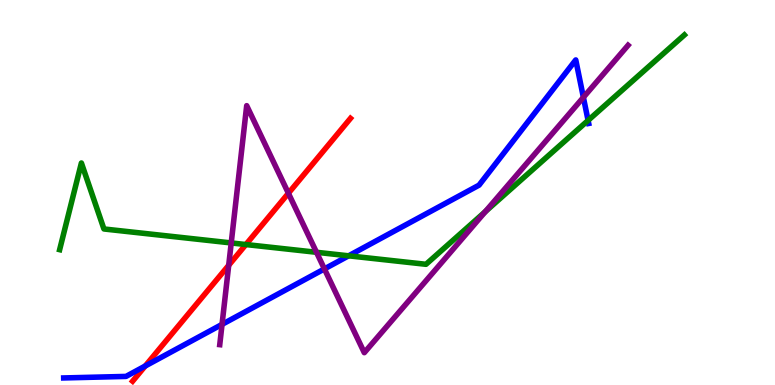[{'lines': ['blue', 'red'], 'intersections': [{'x': 1.87, 'y': 0.493}]}, {'lines': ['green', 'red'], 'intersections': [{'x': 3.17, 'y': 3.65}]}, {'lines': ['purple', 'red'], 'intersections': [{'x': 2.95, 'y': 3.11}, {'x': 3.72, 'y': 4.98}]}, {'lines': ['blue', 'green'], 'intersections': [{'x': 4.5, 'y': 3.36}, {'x': 7.59, 'y': 6.87}]}, {'lines': ['blue', 'purple'], 'intersections': [{'x': 2.87, 'y': 1.57}, {'x': 4.19, 'y': 3.01}, {'x': 7.53, 'y': 7.47}]}, {'lines': ['green', 'purple'], 'intersections': [{'x': 2.98, 'y': 3.69}, {'x': 4.08, 'y': 3.45}, {'x': 6.26, 'y': 4.5}]}]